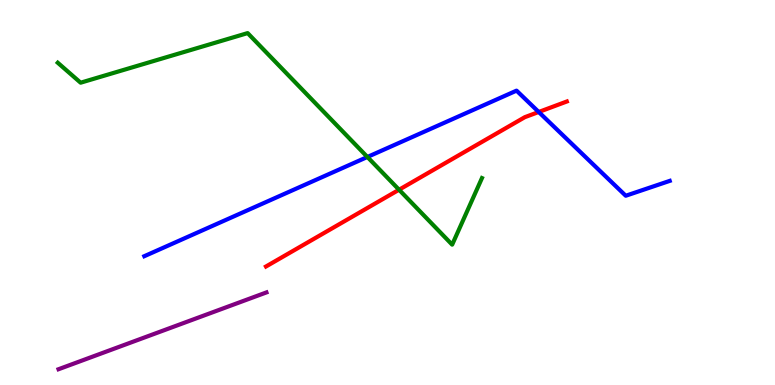[{'lines': ['blue', 'red'], 'intersections': [{'x': 6.95, 'y': 7.09}]}, {'lines': ['green', 'red'], 'intersections': [{'x': 5.15, 'y': 5.07}]}, {'lines': ['purple', 'red'], 'intersections': []}, {'lines': ['blue', 'green'], 'intersections': [{'x': 4.74, 'y': 5.92}]}, {'lines': ['blue', 'purple'], 'intersections': []}, {'lines': ['green', 'purple'], 'intersections': []}]